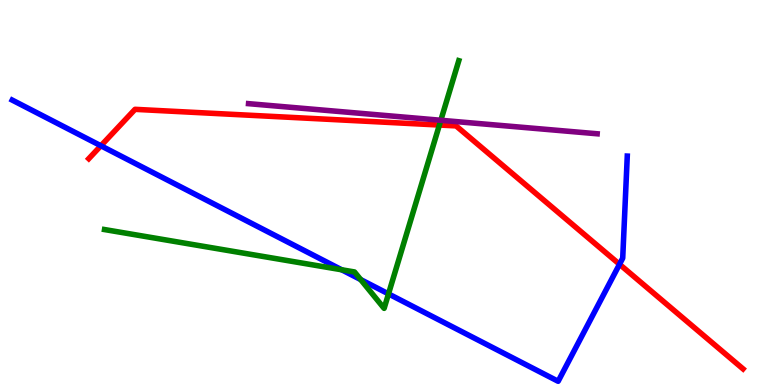[{'lines': ['blue', 'red'], 'intersections': [{'x': 1.3, 'y': 6.21}, {'x': 7.99, 'y': 3.14}]}, {'lines': ['green', 'red'], 'intersections': [{'x': 5.67, 'y': 6.75}]}, {'lines': ['purple', 'red'], 'intersections': []}, {'lines': ['blue', 'green'], 'intersections': [{'x': 4.41, 'y': 2.99}, {'x': 4.65, 'y': 2.74}, {'x': 5.01, 'y': 2.37}]}, {'lines': ['blue', 'purple'], 'intersections': []}, {'lines': ['green', 'purple'], 'intersections': [{'x': 5.69, 'y': 6.88}]}]